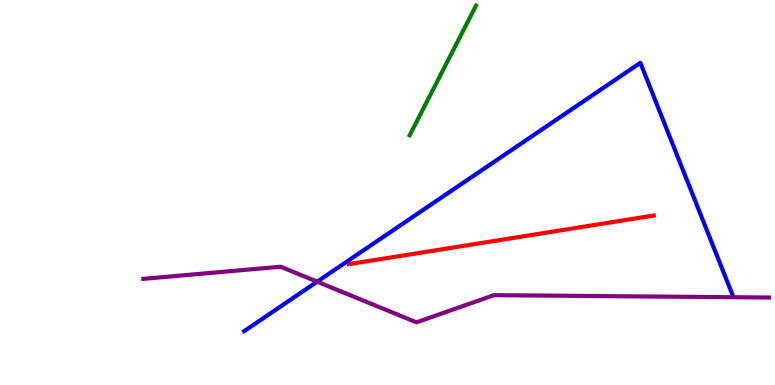[{'lines': ['blue', 'red'], 'intersections': []}, {'lines': ['green', 'red'], 'intersections': []}, {'lines': ['purple', 'red'], 'intersections': []}, {'lines': ['blue', 'green'], 'intersections': []}, {'lines': ['blue', 'purple'], 'intersections': [{'x': 4.09, 'y': 2.68}]}, {'lines': ['green', 'purple'], 'intersections': []}]